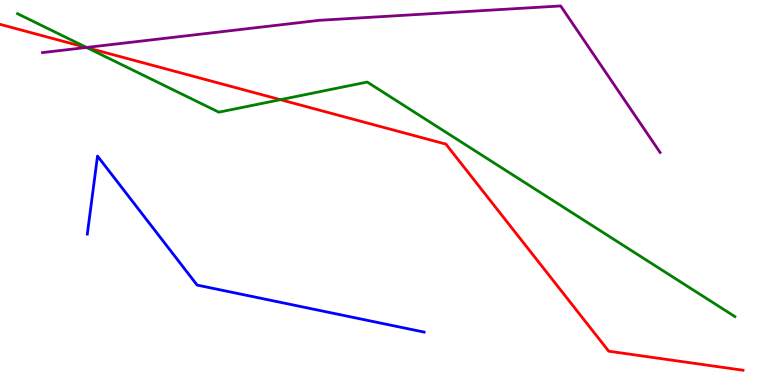[{'lines': ['blue', 'red'], 'intersections': []}, {'lines': ['green', 'red'], 'intersections': [{'x': 1.12, 'y': 8.76}, {'x': 3.62, 'y': 7.41}]}, {'lines': ['purple', 'red'], 'intersections': [{'x': 1.11, 'y': 8.77}]}, {'lines': ['blue', 'green'], 'intersections': []}, {'lines': ['blue', 'purple'], 'intersections': []}, {'lines': ['green', 'purple'], 'intersections': [{'x': 1.12, 'y': 8.77}]}]